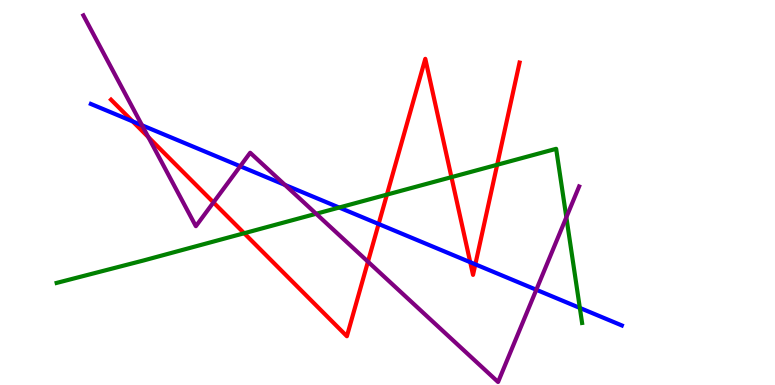[{'lines': ['blue', 'red'], 'intersections': [{'x': 1.71, 'y': 6.85}, {'x': 4.89, 'y': 4.18}, {'x': 6.07, 'y': 3.19}, {'x': 6.13, 'y': 3.13}]}, {'lines': ['green', 'red'], 'intersections': [{'x': 3.15, 'y': 3.94}, {'x': 4.99, 'y': 4.95}, {'x': 5.83, 'y': 5.4}, {'x': 6.42, 'y': 5.72}]}, {'lines': ['purple', 'red'], 'intersections': [{'x': 1.91, 'y': 6.44}, {'x': 2.75, 'y': 4.74}, {'x': 4.75, 'y': 3.2}]}, {'lines': ['blue', 'green'], 'intersections': [{'x': 4.38, 'y': 4.61}, {'x': 7.48, 'y': 2.0}]}, {'lines': ['blue', 'purple'], 'intersections': [{'x': 1.83, 'y': 6.75}, {'x': 3.1, 'y': 5.68}, {'x': 3.68, 'y': 5.2}, {'x': 6.92, 'y': 2.47}]}, {'lines': ['green', 'purple'], 'intersections': [{'x': 4.08, 'y': 4.45}, {'x': 7.31, 'y': 4.36}]}]